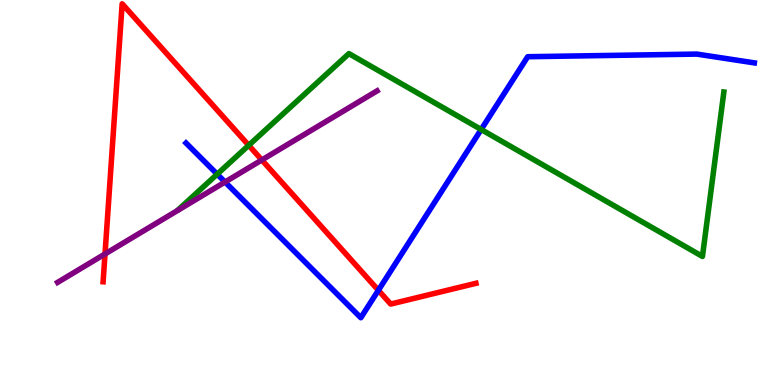[{'lines': ['blue', 'red'], 'intersections': [{'x': 4.88, 'y': 2.46}]}, {'lines': ['green', 'red'], 'intersections': [{'x': 3.21, 'y': 6.23}]}, {'lines': ['purple', 'red'], 'intersections': [{'x': 1.36, 'y': 3.4}, {'x': 3.38, 'y': 5.84}]}, {'lines': ['blue', 'green'], 'intersections': [{'x': 2.8, 'y': 5.48}, {'x': 6.21, 'y': 6.64}]}, {'lines': ['blue', 'purple'], 'intersections': [{'x': 2.9, 'y': 5.27}]}, {'lines': ['green', 'purple'], 'intersections': []}]